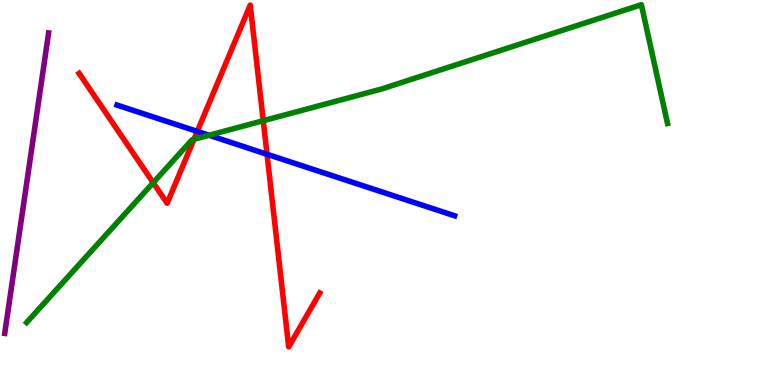[{'lines': ['blue', 'red'], 'intersections': [{'x': 2.55, 'y': 6.59}, {'x': 3.45, 'y': 5.99}]}, {'lines': ['green', 'red'], 'intersections': [{'x': 1.98, 'y': 5.25}, {'x': 2.5, 'y': 6.38}, {'x': 3.4, 'y': 6.86}]}, {'lines': ['purple', 'red'], 'intersections': []}, {'lines': ['blue', 'green'], 'intersections': [{'x': 2.7, 'y': 6.49}]}, {'lines': ['blue', 'purple'], 'intersections': []}, {'lines': ['green', 'purple'], 'intersections': []}]